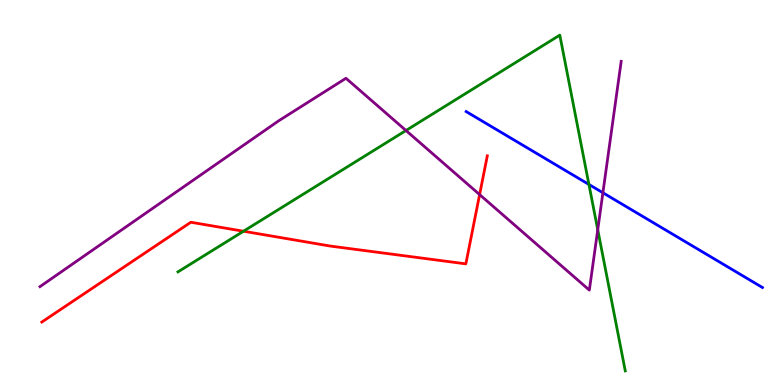[{'lines': ['blue', 'red'], 'intersections': []}, {'lines': ['green', 'red'], 'intersections': [{'x': 3.14, 'y': 3.99}]}, {'lines': ['purple', 'red'], 'intersections': [{'x': 6.19, 'y': 4.95}]}, {'lines': ['blue', 'green'], 'intersections': [{'x': 7.6, 'y': 5.21}]}, {'lines': ['blue', 'purple'], 'intersections': [{'x': 7.78, 'y': 4.99}]}, {'lines': ['green', 'purple'], 'intersections': [{'x': 5.24, 'y': 6.61}, {'x': 7.71, 'y': 4.03}]}]